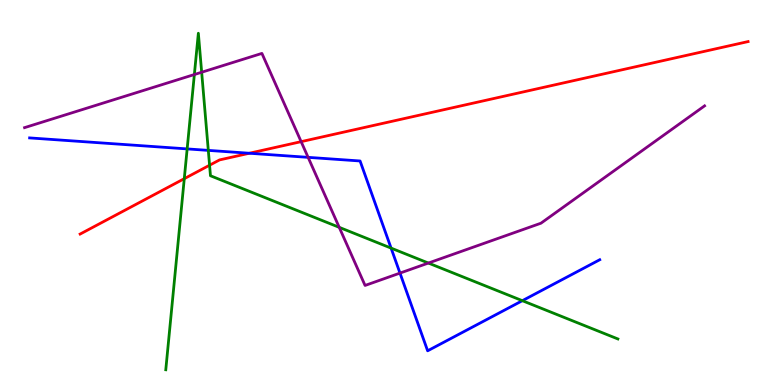[{'lines': ['blue', 'red'], 'intersections': [{'x': 3.22, 'y': 6.02}]}, {'lines': ['green', 'red'], 'intersections': [{'x': 2.38, 'y': 5.36}, {'x': 2.7, 'y': 5.71}]}, {'lines': ['purple', 'red'], 'intersections': [{'x': 3.89, 'y': 6.32}]}, {'lines': ['blue', 'green'], 'intersections': [{'x': 2.41, 'y': 6.13}, {'x': 2.69, 'y': 6.09}, {'x': 5.05, 'y': 3.56}, {'x': 6.74, 'y': 2.19}]}, {'lines': ['blue', 'purple'], 'intersections': [{'x': 3.98, 'y': 5.91}, {'x': 5.16, 'y': 2.91}]}, {'lines': ['green', 'purple'], 'intersections': [{'x': 2.51, 'y': 8.06}, {'x': 2.6, 'y': 8.12}, {'x': 4.38, 'y': 4.1}, {'x': 5.53, 'y': 3.17}]}]